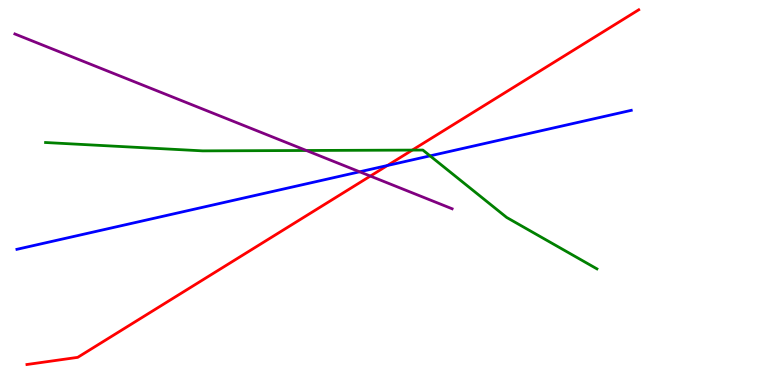[{'lines': ['blue', 'red'], 'intersections': [{'x': 5.0, 'y': 5.7}]}, {'lines': ['green', 'red'], 'intersections': [{'x': 5.32, 'y': 6.1}]}, {'lines': ['purple', 'red'], 'intersections': [{'x': 4.78, 'y': 5.43}]}, {'lines': ['blue', 'green'], 'intersections': [{'x': 5.55, 'y': 5.95}]}, {'lines': ['blue', 'purple'], 'intersections': [{'x': 4.64, 'y': 5.54}]}, {'lines': ['green', 'purple'], 'intersections': [{'x': 3.95, 'y': 6.09}]}]